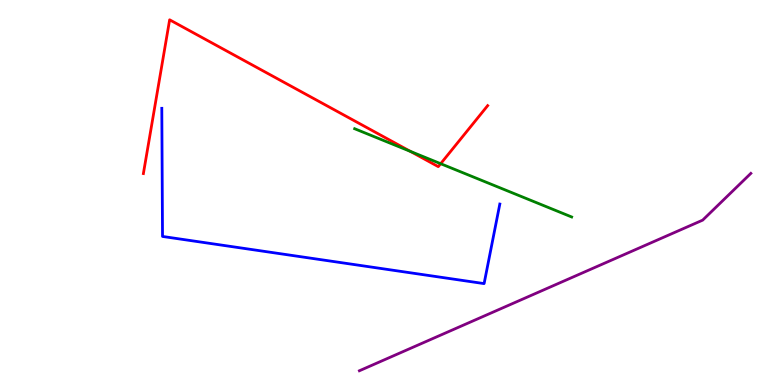[{'lines': ['blue', 'red'], 'intersections': []}, {'lines': ['green', 'red'], 'intersections': [{'x': 5.3, 'y': 6.07}, {'x': 5.69, 'y': 5.75}]}, {'lines': ['purple', 'red'], 'intersections': []}, {'lines': ['blue', 'green'], 'intersections': []}, {'lines': ['blue', 'purple'], 'intersections': []}, {'lines': ['green', 'purple'], 'intersections': []}]